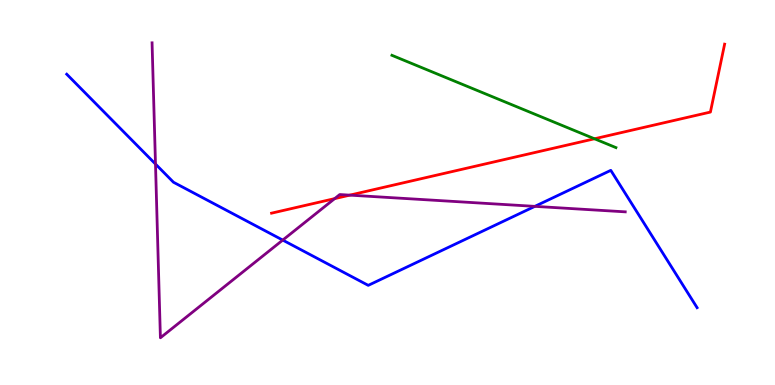[{'lines': ['blue', 'red'], 'intersections': []}, {'lines': ['green', 'red'], 'intersections': [{'x': 7.67, 'y': 6.4}]}, {'lines': ['purple', 'red'], 'intersections': [{'x': 4.32, 'y': 4.84}, {'x': 4.51, 'y': 4.93}]}, {'lines': ['blue', 'green'], 'intersections': []}, {'lines': ['blue', 'purple'], 'intersections': [{'x': 2.01, 'y': 5.74}, {'x': 3.65, 'y': 3.76}, {'x': 6.9, 'y': 4.64}]}, {'lines': ['green', 'purple'], 'intersections': []}]